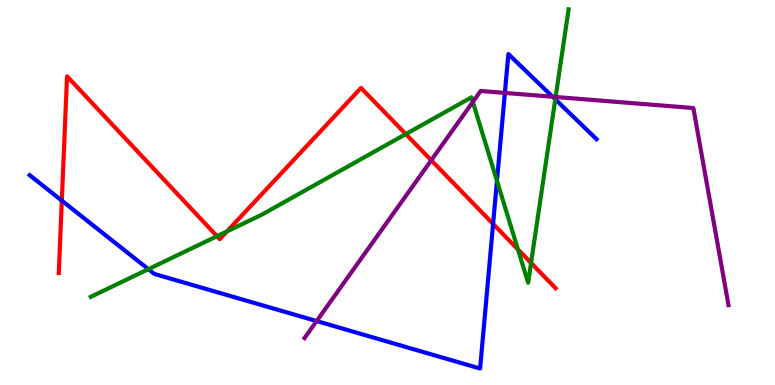[{'lines': ['blue', 'red'], 'intersections': [{'x': 0.798, 'y': 4.79}, {'x': 6.36, 'y': 4.18}]}, {'lines': ['green', 'red'], 'intersections': [{'x': 2.8, 'y': 3.87}, {'x': 2.93, 'y': 3.99}, {'x': 5.24, 'y': 6.52}, {'x': 6.68, 'y': 3.52}, {'x': 6.85, 'y': 3.17}]}, {'lines': ['purple', 'red'], 'intersections': [{'x': 5.56, 'y': 5.84}]}, {'lines': ['blue', 'green'], 'intersections': [{'x': 1.91, 'y': 3.01}, {'x': 6.41, 'y': 5.3}, {'x': 7.16, 'y': 7.42}]}, {'lines': ['blue', 'purple'], 'intersections': [{'x': 4.09, 'y': 1.66}, {'x': 6.51, 'y': 7.59}, {'x': 7.13, 'y': 7.49}]}, {'lines': ['green', 'purple'], 'intersections': [{'x': 6.1, 'y': 7.35}, {'x': 7.17, 'y': 7.48}]}]